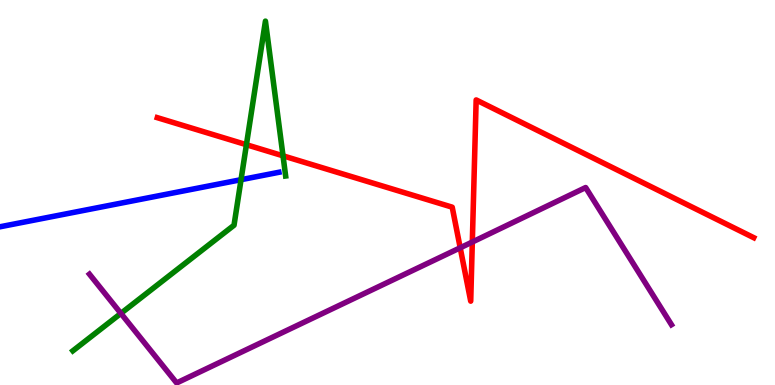[{'lines': ['blue', 'red'], 'intersections': []}, {'lines': ['green', 'red'], 'intersections': [{'x': 3.18, 'y': 6.24}, {'x': 3.65, 'y': 5.95}]}, {'lines': ['purple', 'red'], 'intersections': [{'x': 5.94, 'y': 3.56}, {'x': 6.09, 'y': 3.71}]}, {'lines': ['blue', 'green'], 'intersections': [{'x': 3.11, 'y': 5.33}]}, {'lines': ['blue', 'purple'], 'intersections': []}, {'lines': ['green', 'purple'], 'intersections': [{'x': 1.56, 'y': 1.86}]}]